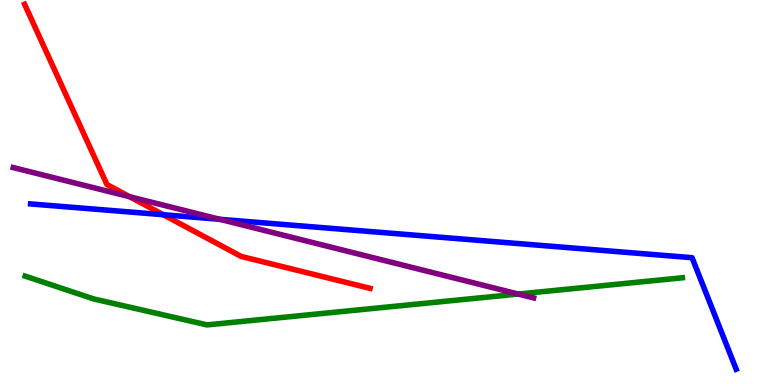[{'lines': ['blue', 'red'], 'intersections': [{'x': 2.11, 'y': 4.42}]}, {'lines': ['green', 'red'], 'intersections': []}, {'lines': ['purple', 'red'], 'intersections': [{'x': 1.67, 'y': 4.89}]}, {'lines': ['blue', 'green'], 'intersections': []}, {'lines': ['blue', 'purple'], 'intersections': [{'x': 2.84, 'y': 4.3}]}, {'lines': ['green', 'purple'], 'intersections': [{'x': 6.69, 'y': 2.36}]}]